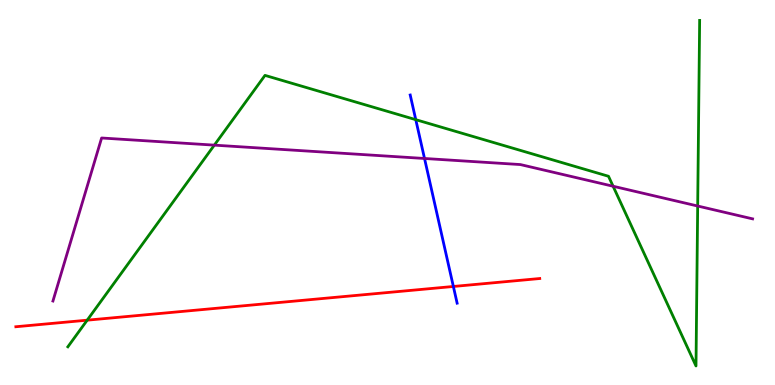[{'lines': ['blue', 'red'], 'intersections': [{'x': 5.85, 'y': 2.56}]}, {'lines': ['green', 'red'], 'intersections': [{'x': 1.13, 'y': 1.68}]}, {'lines': ['purple', 'red'], 'intersections': []}, {'lines': ['blue', 'green'], 'intersections': [{'x': 5.36, 'y': 6.89}]}, {'lines': ['blue', 'purple'], 'intersections': [{'x': 5.48, 'y': 5.88}]}, {'lines': ['green', 'purple'], 'intersections': [{'x': 2.77, 'y': 6.23}, {'x': 7.91, 'y': 5.16}, {'x': 9.0, 'y': 4.65}]}]